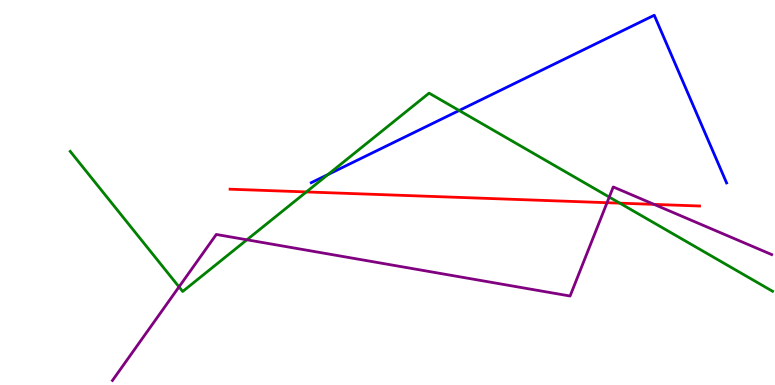[{'lines': ['blue', 'red'], 'intersections': []}, {'lines': ['green', 'red'], 'intersections': [{'x': 3.95, 'y': 5.01}, {'x': 8.0, 'y': 4.72}]}, {'lines': ['purple', 'red'], 'intersections': [{'x': 7.83, 'y': 4.74}, {'x': 8.44, 'y': 4.69}]}, {'lines': ['blue', 'green'], 'intersections': [{'x': 4.23, 'y': 5.47}, {'x': 5.92, 'y': 7.13}]}, {'lines': ['blue', 'purple'], 'intersections': []}, {'lines': ['green', 'purple'], 'intersections': [{'x': 2.31, 'y': 2.55}, {'x': 3.19, 'y': 3.77}, {'x': 7.86, 'y': 4.88}]}]